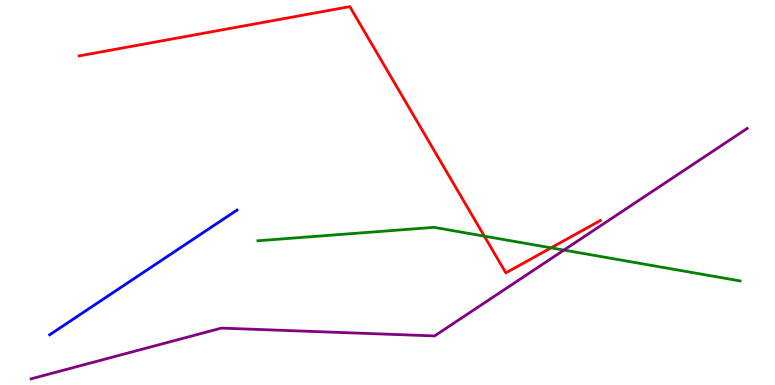[{'lines': ['blue', 'red'], 'intersections': []}, {'lines': ['green', 'red'], 'intersections': [{'x': 6.25, 'y': 3.87}, {'x': 7.11, 'y': 3.56}]}, {'lines': ['purple', 'red'], 'intersections': []}, {'lines': ['blue', 'green'], 'intersections': []}, {'lines': ['blue', 'purple'], 'intersections': []}, {'lines': ['green', 'purple'], 'intersections': [{'x': 7.28, 'y': 3.5}]}]